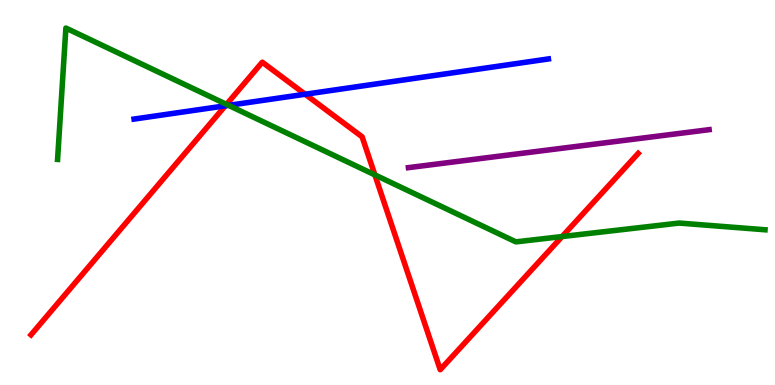[{'lines': ['blue', 'red'], 'intersections': [{'x': 2.91, 'y': 7.25}, {'x': 3.94, 'y': 7.55}]}, {'lines': ['green', 'red'], 'intersections': [{'x': 2.92, 'y': 7.29}, {'x': 4.84, 'y': 5.46}, {'x': 7.25, 'y': 3.86}]}, {'lines': ['purple', 'red'], 'intersections': []}, {'lines': ['blue', 'green'], 'intersections': [{'x': 2.95, 'y': 7.26}]}, {'lines': ['blue', 'purple'], 'intersections': []}, {'lines': ['green', 'purple'], 'intersections': []}]